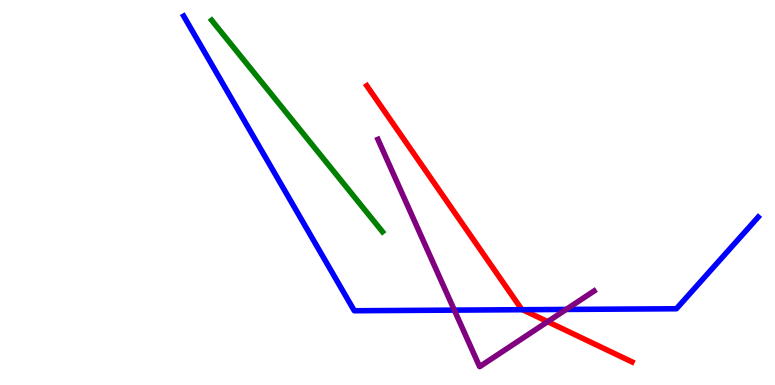[{'lines': ['blue', 'red'], 'intersections': [{'x': 6.74, 'y': 1.96}]}, {'lines': ['green', 'red'], 'intersections': []}, {'lines': ['purple', 'red'], 'intersections': [{'x': 7.07, 'y': 1.64}]}, {'lines': ['blue', 'green'], 'intersections': []}, {'lines': ['blue', 'purple'], 'intersections': [{'x': 5.86, 'y': 1.94}, {'x': 7.31, 'y': 1.96}]}, {'lines': ['green', 'purple'], 'intersections': []}]